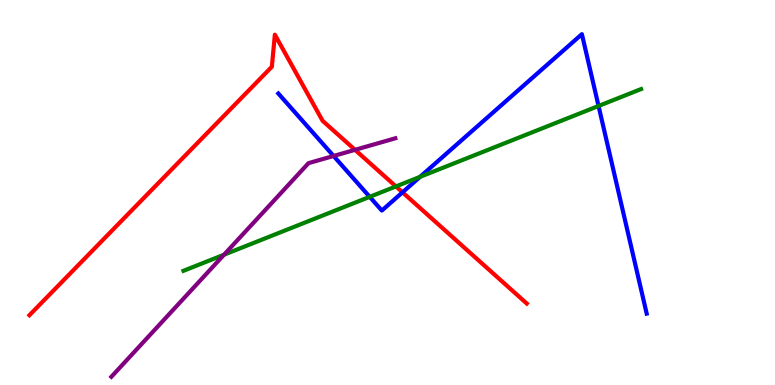[{'lines': ['blue', 'red'], 'intersections': [{'x': 5.19, 'y': 5.0}]}, {'lines': ['green', 'red'], 'intersections': [{'x': 5.11, 'y': 5.16}]}, {'lines': ['purple', 'red'], 'intersections': [{'x': 4.58, 'y': 6.11}]}, {'lines': ['blue', 'green'], 'intersections': [{'x': 4.77, 'y': 4.89}, {'x': 5.42, 'y': 5.41}, {'x': 7.72, 'y': 7.25}]}, {'lines': ['blue', 'purple'], 'intersections': [{'x': 4.3, 'y': 5.95}]}, {'lines': ['green', 'purple'], 'intersections': [{'x': 2.89, 'y': 3.38}]}]